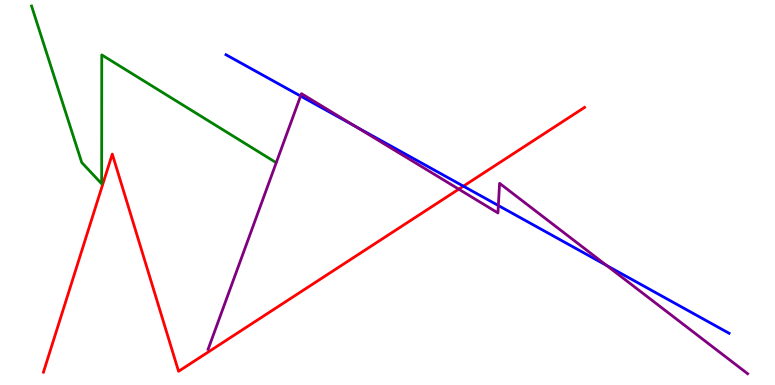[{'lines': ['blue', 'red'], 'intersections': [{'x': 5.98, 'y': 5.16}]}, {'lines': ['green', 'red'], 'intersections': []}, {'lines': ['purple', 'red'], 'intersections': [{'x': 5.92, 'y': 5.09}]}, {'lines': ['blue', 'green'], 'intersections': []}, {'lines': ['blue', 'purple'], 'intersections': [{'x': 3.88, 'y': 7.51}, {'x': 4.58, 'y': 6.72}, {'x': 6.43, 'y': 4.66}, {'x': 7.83, 'y': 3.1}]}, {'lines': ['green', 'purple'], 'intersections': []}]